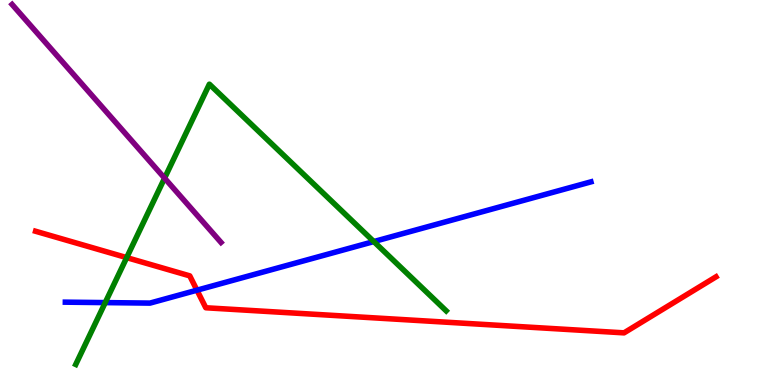[{'lines': ['blue', 'red'], 'intersections': [{'x': 2.54, 'y': 2.46}]}, {'lines': ['green', 'red'], 'intersections': [{'x': 1.63, 'y': 3.31}]}, {'lines': ['purple', 'red'], 'intersections': []}, {'lines': ['blue', 'green'], 'intersections': [{'x': 1.36, 'y': 2.14}, {'x': 4.82, 'y': 3.73}]}, {'lines': ['blue', 'purple'], 'intersections': []}, {'lines': ['green', 'purple'], 'intersections': [{'x': 2.12, 'y': 5.37}]}]